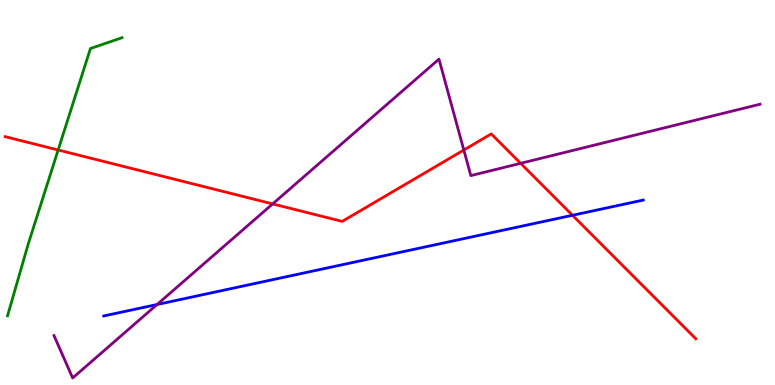[{'lines': ['blue', 'red'], 'intersections': [{'x': 7.39, 'y': 4.41}]}, {'lines': ['green', 'red'], 'intersections': [{'x': 0.75, 'y': 6.1}]}, {'lines': ['purple', 'red'], 'intersections': [{'x': 3.52, 'y': 4.7}, {'x': 5.98, 'y': 6.1}, {'x': 6.72, 'y': 5.76}]}, {'lines': ['blue', 'green'], 'intersections': []}, {'lines': ['blue', 'purple'], 'intersections': [{'x': 2.03, 'y': 2.09}]}, {'lines': ['green', 'purple'], 'intersections': []}]